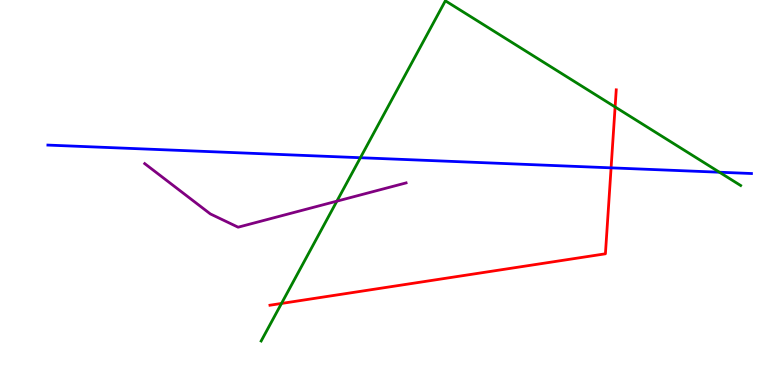[{'lines': ['blue', 'red'], 'intersections': [{'x': 7.88, 'y': 5.64}]}, {'lines': ['green', 'red'], 'intersections': [{'x': 3.63, 'y': 2.12}, {'x': 7.94, 'y': 7.22}]}, {'lines': ['purple', 'red'], 'intersections': []}, {'lines': ['blue', 'green'], 'intersections': [{'x': 4.65, 'y': 5.9}, {'x': 9.28, 'y': 5.53}]}, {'lines': ['blue', 'purple'], 'intersections': []}, {'lines': ['green', 'purple'], 'intersections': [{'x': 4.35, 'y': 4.78}]}]